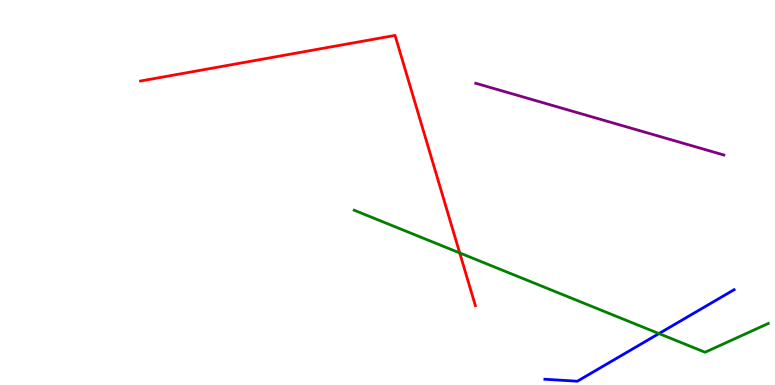[{'lines': ['blue', 'red'], 'intersections': []}, {'lines': ['green', 'red'], 'intersections': [{'x': 5.93, 'y': 3.43}]}, {'lines': ['purple', 'red'], 'intersections': []}, {'lines': ['blue', 'green'], 'intersections': [{'x': 8.5, 'y': 1.34}]}, {'lines': ['blue', 'purple'], 'intersections': []}, {'lines': ['green', 'purple'], 'intersections': []}]